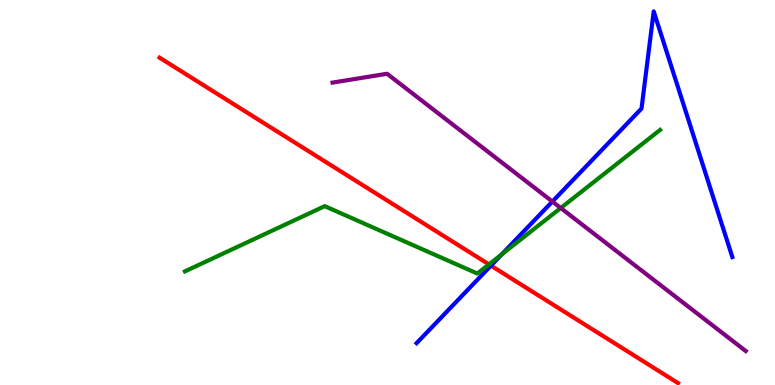[{'lines': ['blue', 'red'], 'intersections': [{'x': 6.33, 'y': 3.1}]}, {'lines': ['green', 'red'], 'intersections': [{'x': 6.31, 'y': 3.13}]}, {'lines': ['purple', 'red'], 'intersections': []}, {'lines': ['blue', 'green'], 'intersections': [{'x': 6.47, 'y': 3.39}]}, {'lines': ['blue', 'purple'], 'intersections': [{'x': 7.13, 'y': 4.76}]}, {'lines': ['green', 'purple'], 'intersections': [{'x': 7.24, 'y': 4.6}]}]